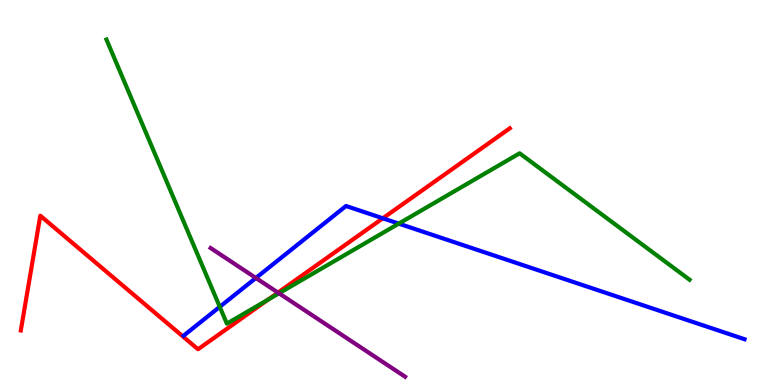[{'lines': ['blue', 'red'], 'intersections': [{'x': 4.94, 'y': 4.33}]}, {'lines': ['green', 'red'], 'intersections': [{'x': 3.46, 'y': 2.21}]}, {'lines': ['purple', 'red'], 'intersections': [{'x': 3.59, 'y': 2.4}]}, {'lines': ['blue', 'green'], 'intersections': [{'x': 2.84, 'y': 2.03}, {'x': 5.15, 'y': 4.19}]}, {'lines': ['blue', 'purple'], 'intersections': [{'x': 3.3, 'y': 2.78}]}, {'lines': ['green', 'purple'], 'intersections': [{'x': 3.6, 'y': 2.38}]}]